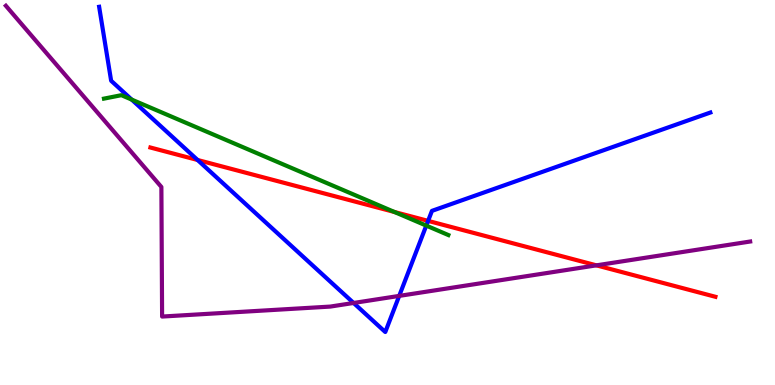[{'lines': ['blue', 'red'], 'intersections': [{'x': 2.55, 'y': 5.84}, {'x': 5.52, 'y': 4.26}]}, {'lines': ['green', 'red'], 'intersections': [{'x': 5.09, 'y': 4.49}]}, {'lines': ['purple', 'red'], 'intersections': [{'x': 7.7, 'y': 3.11}]}, {'lines': ['blue', 'green'], 'intersections': [{'x': 1.7, 'y': 7.41}, {'x': 5.5, 'y': 4.14}]}, {'lines': ['blue', 'purple'], 'intersections': [{'x': 4.56, 'y': 2.13}, {'x': 5.15, 'y': 2.31}]}, {'lines': ['green', 'purple'], 'intersections': []}]